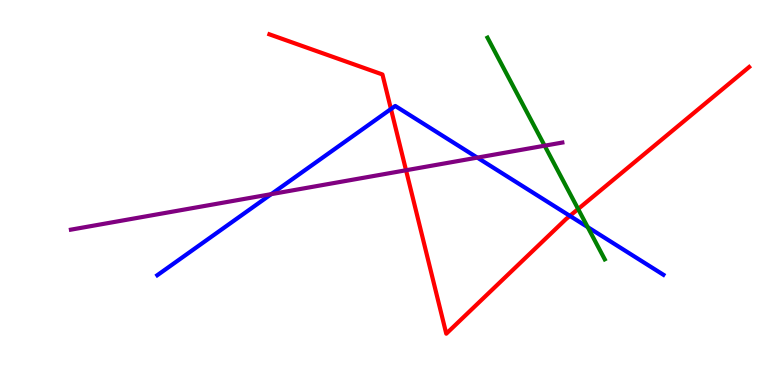[{'lines': ['blue', 'red'], 'intersections': [{'x': 5.04, 'y': 7.17}, {'x': 7.35, 'y': 4.39}]}, {'lines': ['green', 'red'], 'intersections': [{'x': 7.46, 'y': 4.57}]}, {'lines': ['purple', 'red'], 'intersections': [{'x': 5.24, 'y': 5.58}]}, {'lines': ['blue', 'green'], 'intersections': [{'x': 7.58, 'y': 4.1}]}, {'lines': ['blue', 'purple'], 'intersections': [{'x': 3.5, 'y': 4.96}, {'x': 6.16, 'y': 5.91}]}, {'lines': ['green', 'purple'], 'intersections': [{'x': 7.03, 'y': 6.22}]}]